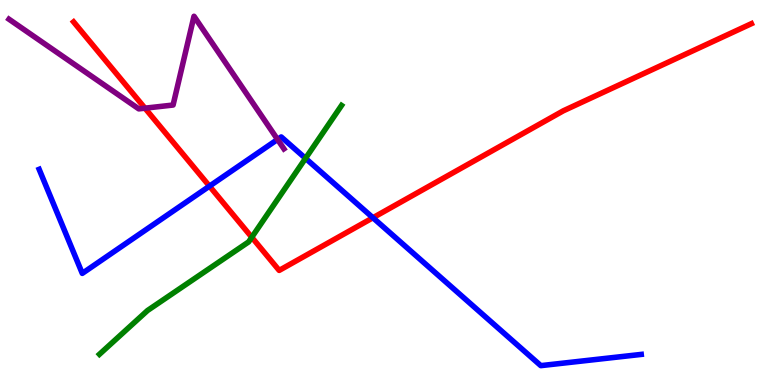[{'lines': ['blue', 'red'], 'intersections': [{'x': 2.7, 'y': 5.16}, {'x': 4.81, 'y': 4.34}]}, {'lines': ['green', 'red'], 'intersections': [{'x': 3.25, 'y': 3.84}]}, {'lines': ['purple', 'red'], 'intersections': [{'x': 1.87, 'y': 7.19}]}, {'lines': ['blue', 'green'], 'intersections': [{'x': 3.94, 'y': 5.89}]}, {'lines': ['blue', 'purple'], 'intersections': [{'x': 3.58, 'y': 6.38}]}, {'lines': ['green', 'purple'], 'intersections': []}]